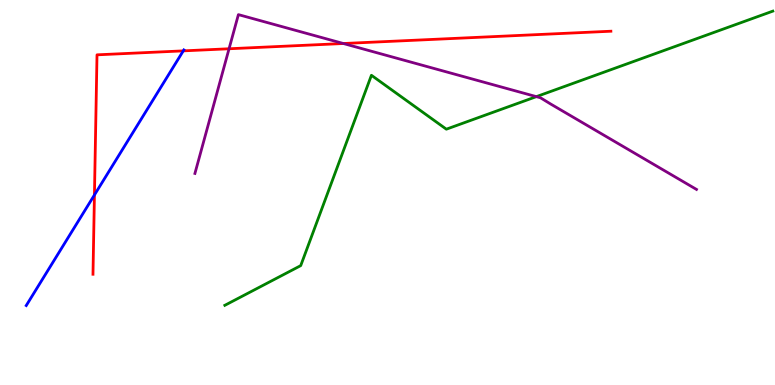[{'lines': ['blue', 'red'], 'intersections': [{'x': 1.22, 'y': 4.94}, {'x': 2.36, 'y': 8.68}]}, {'lines': ['green', 'red'], 'intersections': []}, {'lines': ['purple', 'red'], 'intersections': [{'x': 2.96, 'y': 8.73}, {'x': 4.43, 'y': 8.87}]}, {'lines': ['blue', 'green'], 'intersections': []}, {'lines': ['blue', 'purple'], 'intersections': []}, {'lines': ['green', 'purple'], 'intersections': [{'x': 6.92, 'y': 7.49}]}]